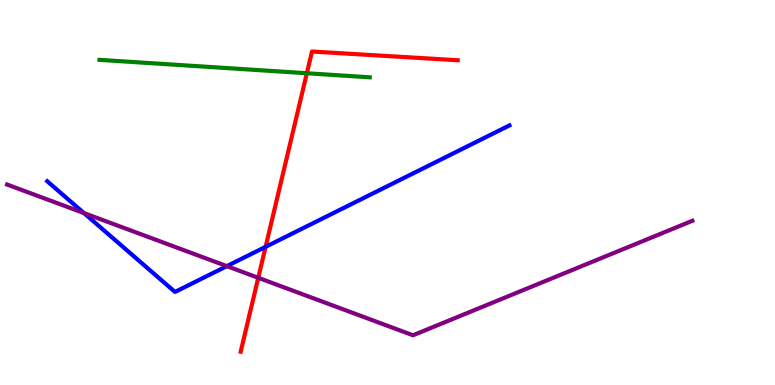[{'lines': ['blue', 'red'], 'intersections': [{'x': 3.43, 'y': 3.59}]}, {'lines': ['green', 'red'], 'intersections': [{'x': 3.96, 'y': 8.1}]}, {'lines': ['purple', 'red'], 'intersections': [{'x': 3.33, 'y': 2.78}]}, {'lines': ['blue', 'green'], 'intersections': []}, {'lines': ['blue', 'purple'], 'intersections': [{'x': 1.08, 'y': 4.47}, {'x': 2.93, 'y': 3.09}]}, {'lines': ['green', 'purple'], 'intersections': []}]